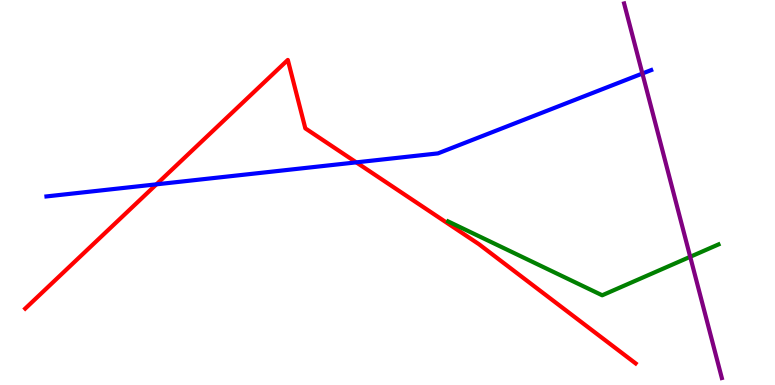[{'lines': ['blue', 'red'], 'intersections': [{'x': 2.02, 'y': 5.21}, {'x': 4.6, 'y': 5.78}]}, {'lines': ['green', 'red'], 'intersections': []}, {'lines': ['purple', 'red'], 'intersections': []}, {'lines': ['blue', 'green'], 'intersections': []}, {'lines': ['blue', 'purple'], 'intersections': [{'x': 8.29, 'y': 8.09}]}, {'lines': ['green', 'purple'], 'intersections': [{'x': 8.91, 'y': 3.33}]}]